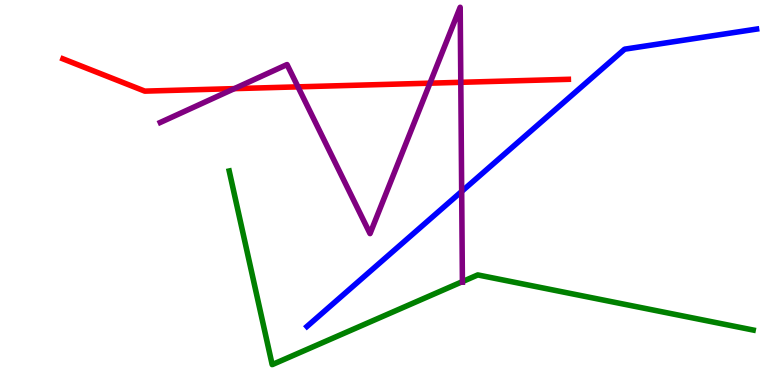[{'lines': ['blue', 'red'], 'intersections': []}, {'lines': ['green', 'red'], 'intersections': []}, {'lines': ['purple', 'red'], 'intersections': [{'x': 3.02, 'y': 7.7}, {'x': 3.84, 'y': 7.74}, {'x': 5.55, 'y': 7.84}, {'x': 5.95, 'y': 7.86}]}, {'lines': ['blue', 'green'], 'intersections': []}, {'lines': ['blue', 'purple'], 'intersections': [{'x': 5.96, 'y': 5.03}]}, {'lines': ['green', 'purple'], 'intersections': [{'x': 5.97, 'y': 2.69}]}]